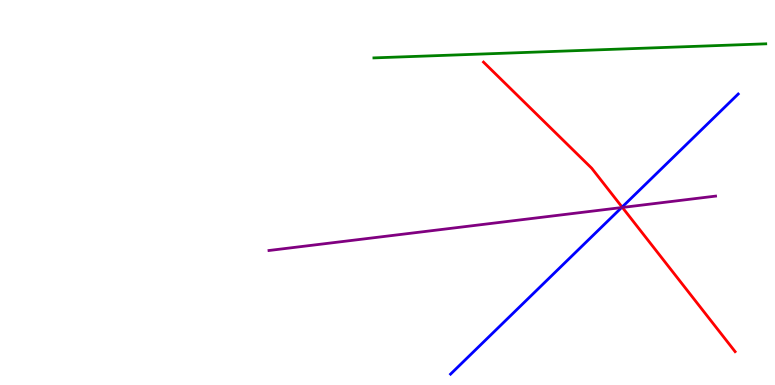[{'lines': ['blue', 'red'], 'intersections': [{'x': 8.03, 'y': 4.62}]}, {'lines': ['green', 'red'], 'intersections': []}, {'lines': ['purple', 'red'], 'intersections': [{'x': 8.03, 'y': 4.61}]}, {'lines': ['blue', 'green'], 'intersections': []}, {'lines': ['blue', 'purple'], 'intersections': [{'x': 8.02, 'y': 4.61}]}, {'lines': ['green', 'purple'], 'intersections': []}]